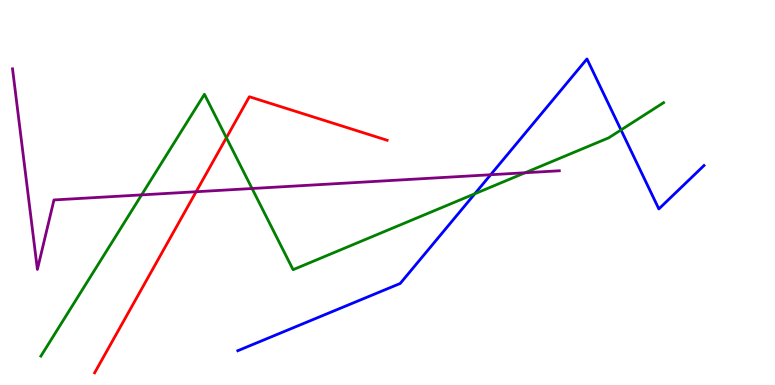[{'lines': ['blue', 'red'], 'intersections': []}, {'lines': ['green', 'red'], 'intersections': [{'x': 2.92, 'y': 6.42}]}, {'lines': ['purple', 'red'], 'intersections': [{'x': 2.53, 'y': 5.02}]}, {'lines': ['blue', 'green'], 'intersections': [{'x': 6.13, 'y': 4.97}, {'x': 8.01, 'y': 6.62}]}, {'lines': ['blue', 'purple'], 'intersections': [{'x': 6.33, 'y': 5.46}]}, {'lines': ['green', 'purple'], 'intersections': [{'x': 1.83, 'y': 4.94}, {'x': 3.25, 'y': 5.1}, {'x': 6.78, 'y': 5.51}]}]